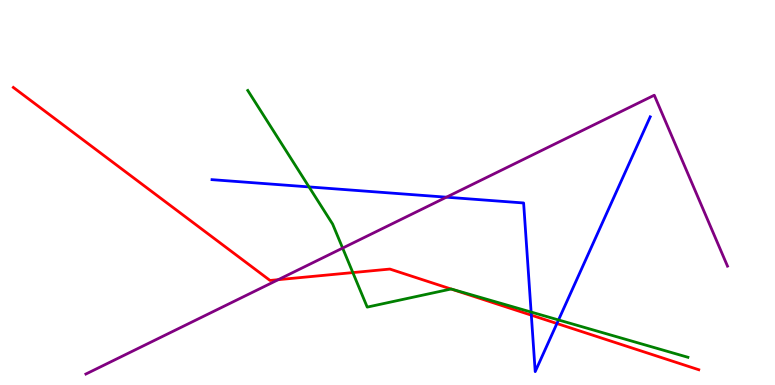[{'lines': ['blue', 'red'], 'intersections': [{'x': 6.86, 'y': 1.81}, {'x': 7.19, 'y': 1.6}]}, {'lines': ['green', 'red'], 'intersections': [{'x': 4.55, 'y': 2.92}, {'x': 5.82, 'y': 2.49}]}, {'lines': ['purple', 'red'], 'intersections': [{'x': 3.59, 'y': 2.74}]}, {'lines': ['blue', 'green'], 'intersections': [{'x': 3.99, 'y': 5.15}, {'x': 6.85, 'y': 1.89}, {'x': 7.21, 'y': 1.69}]}, {'lines': ['blue', 'purple'], 'intersections': [{'x': 5.76, 'y': 4.88}]}, {'lines': ['green', 'purple'], 'intersections': [{'x': 4.42, 'y': 3.56}]}]